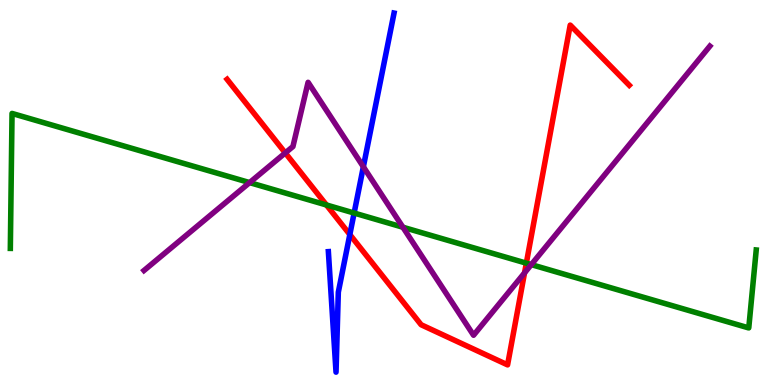[{'lines': ['blue', 'red'], 'intersections': [{'x': 4.51, 'y': 3.91}]}, {'lines': ['green', 'red'], 'intersections': [{'x': 4.21, 'y': 4.68}, {'x': 6.79, 'y': 3.16}]}, {'lines': ['purple', 'red'], 'intersections': [{'x': 3.68, 'y': 6.03}, {'x': 6.77, 'y': 2.91}]}, {'lines': ['blue', 'green'], 'intersections': [{'x': 4.57, 'y': 4.47}]}, {'lines': ['blue', 'purple'], 'intersections': [{'x': 4.69, 'y': 5.67}]}, {'lines': ['green', 'purple'], 'intersections': [{'x': 3.22, 'y': 5.26}, {'x': 5.2, 'y': 4.1}, {'x': 6.86, 'y': 3.13}]}]